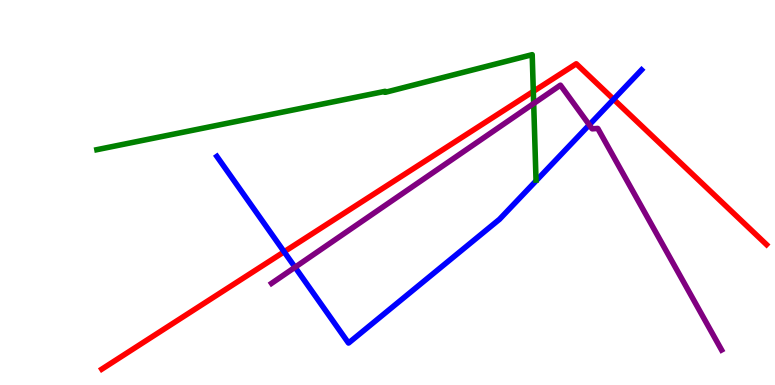[{'lines': ['blue', 'red'], 'intersections': [{'x': 3.67, 'y': 3.46}, {'x': 7.92, 'y': 7.42}]}, {'lines': ['green', 'red'], 'intersections': [{'x': 6.88, 'y': 7.63}]}, {'lines': ['purple', 'red'], 'intersections': []}, {'lines': ['blue', 'green'], 'intersections': []}, {'lines': ['blue', 'purple'], 'intersections': [{'x': 3.81, 'y': 3.06}, {'x': 7.6, 'y': 6.76}]}, {'lines': ['green', 'purple'], 'intersections': [{'x': 6.89, 'y': 7.31}]}]